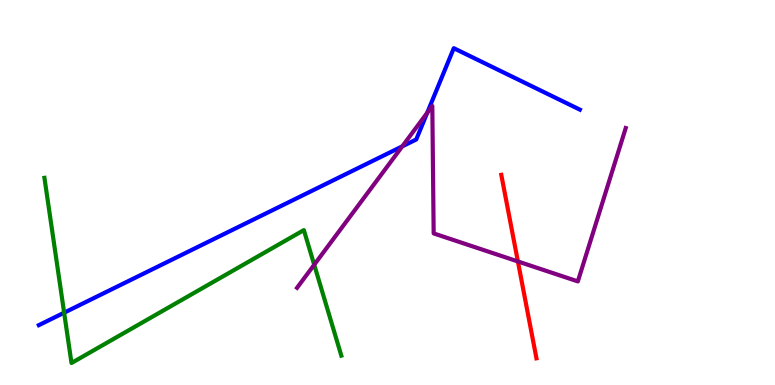[{'lines': ['blue', 'red'], 'intersections': []}, {'lines': ['green', 'red'], 'intersections': []}, {'lines': ['purple', 'red'], 'intersections': [{'x': 6.68, 'y': 3.21}]}, {'lines': ['blue', 'green'], 'intersections': [{'x': 0.828, 'y': 1.88}]}, {'lines': ['blue', 'purple'], 'intersections': [{'x': 5.19, 'y': 6.2}, {'x': 5.51, 'y': 7.07}]}, {'lines': ['green', 'purple'], 'intersections': [{'x': 4.05, 'y': 3.12}]}]